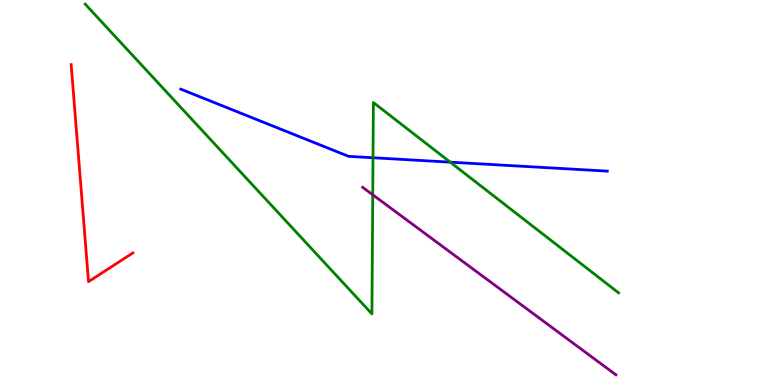[{'lines': ['blue', 'red'], 'intersections': []}, {'lines': ['green', 'red'], 'intersections': []}, {'lines': ['purple', 'red'], 'intersections': []}, {'lines': ['blue', 'green'], 'intersections': [{'x': 4.81, 'y': 5.9}, {'x': 5.81, 'y': 5.79}]}, {'lines': ['blue', 'purple'], 'intersections': []}, {'lines': ['green', 'purple'], 'intersections': [{'x': 4.81, 'y': 4.94}]}]